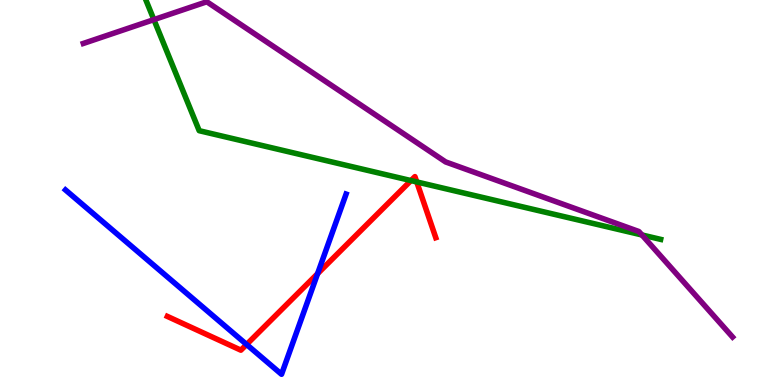[{'lines': ['blue', 'red'], 'intersections': [{'x': 3.18, 'y': 1.05}, {'x': 4.1, 'y': 2.89}]}, {'lines': ['green', 'red'], 'intersections': [{'x': 5.3, 'y': 5.31}, {'x': 5.38, 'y': 5.27}]}, {'lines': ['purple', 'red'], 'intersections': []}, {'lines': ['blue', 'green'], 'intersections': []}, {'lines': ['blue', 'purple'], 'intersections': []}, {'lines': ['green', 'purple'], 'intersections': [{'x': 1.99, 'y': 9.49}, {'x': 8.28, 'y': 3.9}]}]